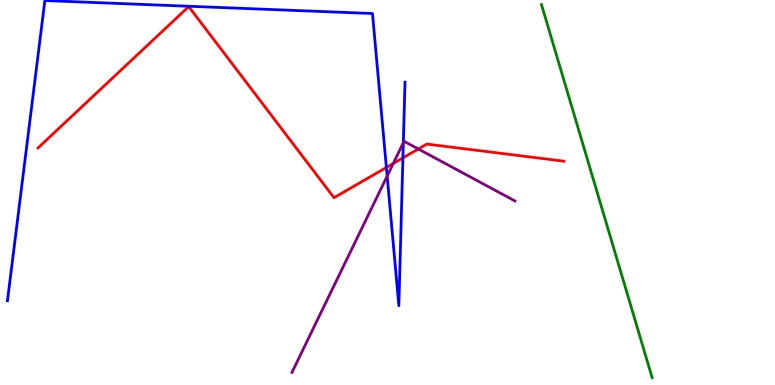[{'lines': ['blue', 'red'], 'intersections': [{'x': 4.99, 'y': 5.65}, {'x': 5.2, 'y': 5.9}]}, {'lines': ['green', 'red'], 'intersections': []}, {'lines': ['purple', 'red'], 'intersections': [{'x': 5.07, 'y': 5.75}, {'x': 5.4, 'y': 6.13}]}, {'lines': ['blue', 'green'], 'intersections': []}, {'lines': ['blue', 'purple'], 'intersections': [{'x': 5.0, 'y': 5.43}, {'x': 5.2, 'y': 6.29}]}, {'lines': ['green', 'purple'], 'intersections': []}]